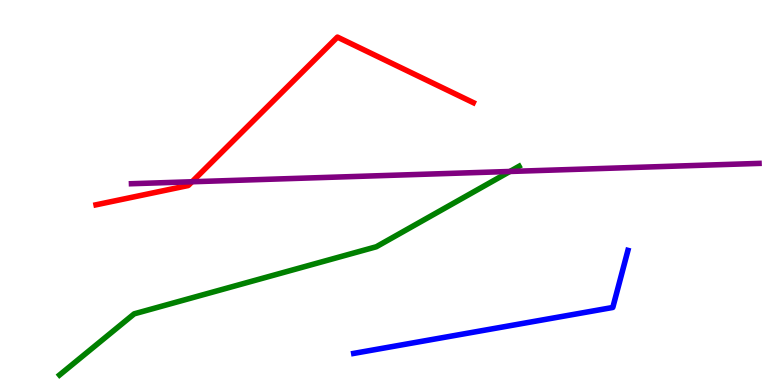[{'lines': ['blue', 'red'], 'intersections': []}, {'lines': ['green', 'red'], 'intersections': []}, {'lines': ['purple', 'red'], 'intersections': [{'x': 2.48, 'y': 5.28}]}, {'lines': ['blue', 'green'], 'intersections': []}, {'lines': ['blue', 'purple'], 'intersections': []}, {'lines': ['green', 'purple'], 'intersections': [{'x': 6.58, 'y': 5.55}]}]